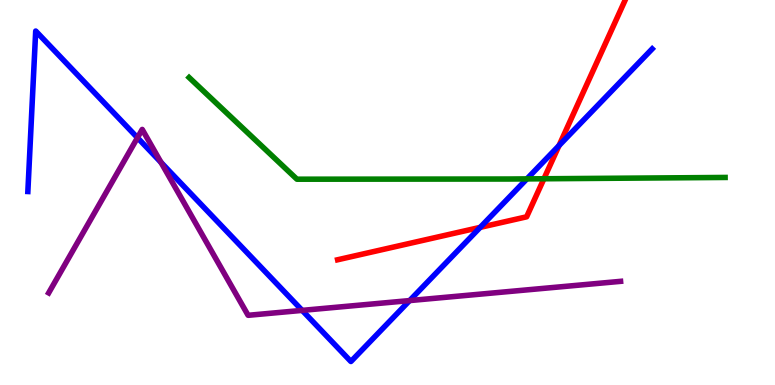[{'lines': ['blue', 'red'], 'intersections': [{'x': 6.2, 'y': 4.09}, {'x': 7.21, 'y': 6.22}]}, {'lines': ['green', 'red'], 'intersections': [{'x': 7.02, 'y': 5.36}]}, {'lines': ['purple', 'red'], 'intersections': []}, {'lines': ['blue', 'green'], 'intersections': [{'x': 6.8, 'y': 5.35}]}, {'lines': ['blue', 'purple'], 'intersections': [{'x': 1.77, 'y': 6.42}, {'x': 2.08, 'y': 5.78}, {'x': 3.9, 'y': 1.94}, {'x': 5.29, 'y': 2.19}]}, {'lines': ['green', 'purple'], 'intersections': []}]